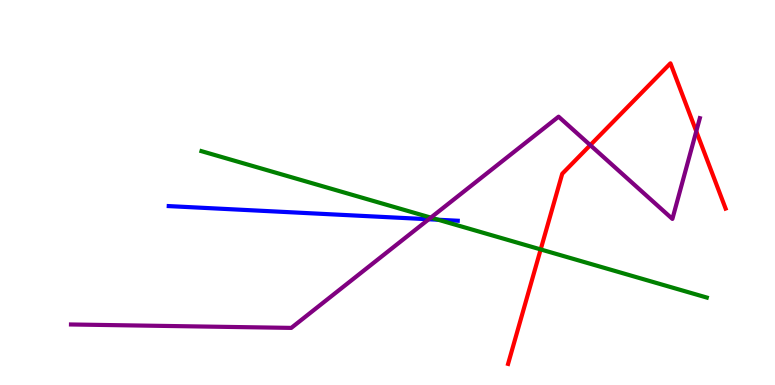[{'lines': ['blue', 'red'], 'intersections': []}, {'lines': ['green', 'red'], 'intersections': [{'x': 6.98, 'y': 3.52}]}, {'lines': ['purple', 'red'], 'intersections': [{'x': 7.62, 'y': 6.23}, {'x': 8.98, 'y': 6.59}]}, {'lines': ['blue', 'green'], 'intersections': [{'x': 5.65, 'y': 4.29}]}, {'lines': ['blue', 'purple'], 'intersections': [{'x': 5.53, 'y': 4.3}]}, {'lines': ['green', 'purple'], 'intersections': [{'x': 5.56, 'y': 4.35}]}]